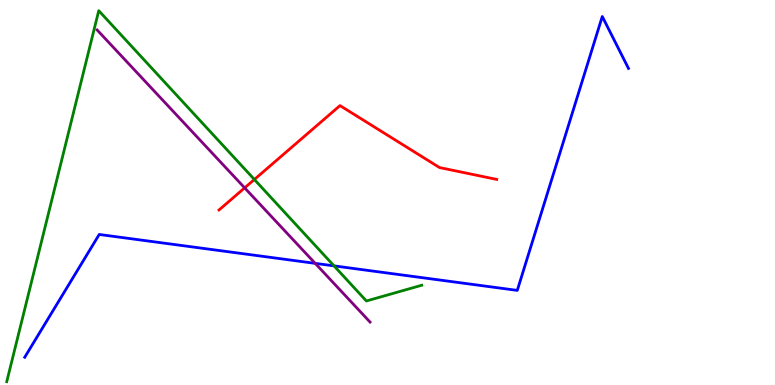[{'lines': ['blue', 'red'], 'intersections': []}, {'lines': ['green', 'red'], 'intersections': [{'x': 3.28, 'y': 5.34}]}, {'lines': ['purple', 'red'], 'intersections': [{'x': 3.16, 'y': 5.12}]}, {'lines': ['blue', 'green'], 'intersections': [{'x': 4.31, 'y': 3.09}]}, {'lines': ['blue', 'purple'], 'intersections': [{'x': 4.07, 'y': 3.16}]}, {'lines': ['green', 'purple'], 'intersections': []}]